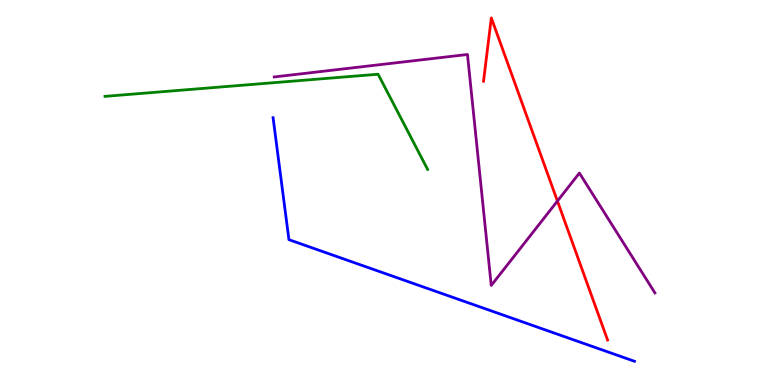[{'lines': ['blue', 'red'], 'intersections': []}, {'lines': ['green', 'red'], 'intersections': []}, {'lines': ['purple', 'red'], 'intersections': [{'x': 7.19, 'y': 4.78}]}, {'lines': ['blue', 'green'], 'intersections': []}, {'lines': ['blue', 'purple'], 'intersections': []}, {'lines': ['green', 'purple'], 'intersections': []}]